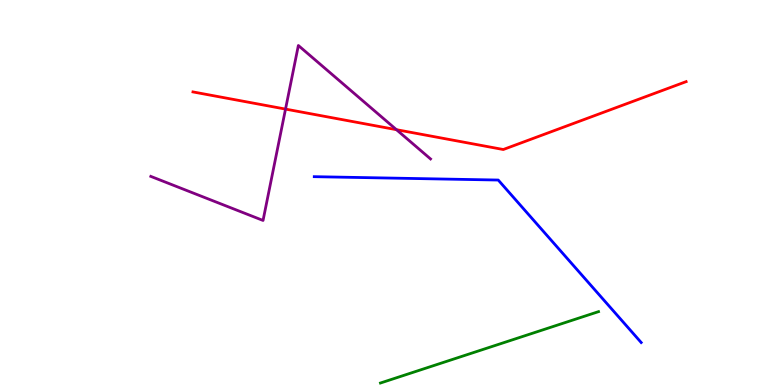[{'lines': ['blue', 'red'], 'intersections': []}, {'lines': ['green', 'red'], 'intersections': []}, {'lines': ['purple', 'red'], 'intersections': [{'x': 3.68, 'y': 7.17}, {'x': 5.12, 'y': 6.63}]}, {'lines': ['blue', 'green'], 'intersections': []}, {'lines': ['blue', 'purple'], 'intersections': []}, {'lines': ['green', 'purple'], 'intersections': []}]